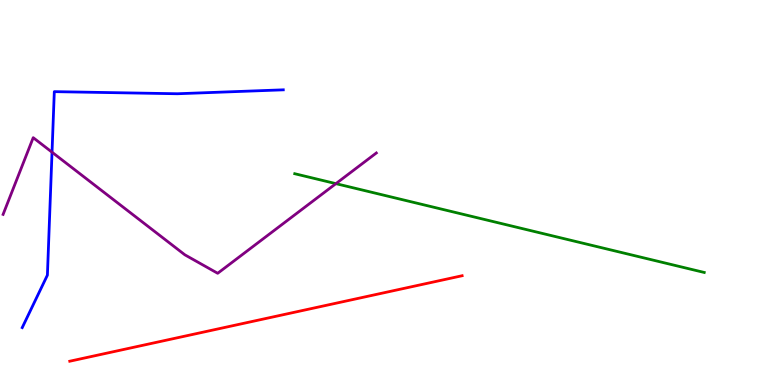[{'lines': ['blue', 'red'], 'intersections': []}, {'lines': ['green', 'red'], 'intersections': []}, {'lines': ['purple', 'red'], 'intersections': []}, {'lines': ['blue', 'green'], 'intersections': []}, {'lines': ['blue', 'purple'], 'intersections': [{'x': 0.671, 'y': 6.05}]}, {'lines': ['green', 'purple'], 'intersections': [{'x': 4.33, 'y': 5.23}]}]